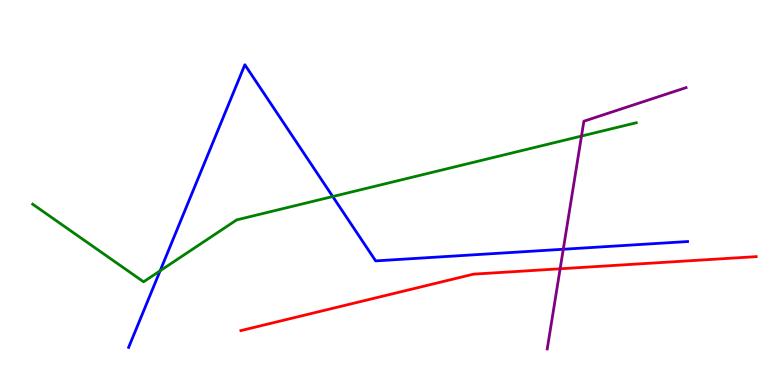[{'lines': ['blue', 'red'], 'intersections': []}, {'lines': ['green', 'red'], 'intersections': []}, {'lines': ['purple', 'red'], 'intersections': [{'x': 7.23, 'y': 3.02}]}, {'lines': ['blue', 'green'], 'intersections': [{'x': 2.07, 'y': 2.97}, {'x': 4.29, 'y': 4.9}]}, {'lines': ['blue', 'purple'], 'intersections': [{'x': 7.27, 'y': 3.53}]}, {'lines': ['green', 'purple'], 'intersections': [{'x': 7.5, 'y': 6.47}]}]